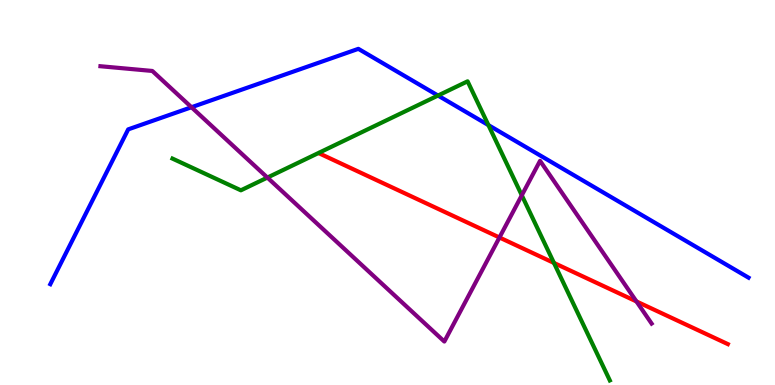[{'lines': ['blue', 'red'], 'intersections': []}, {'lines': ['green', 'red'], 'intersections': [{'x': 7.15, 'y': 3.17}]}, {'lines': ['purple', 'red'], 'intersections': [{'x': 6.44, 'y': 3.83}, {'x': 8.21, 'y': 2.17}]}, {'lines': ['blue', 'green'], 'intersections': [{'x': 5.65, 'y': 7.52}, {'x': 6.3, 'y': 6.75}]}, {'lines': ['blue', 'purple'], 'intersections': [{'x': 2.47, 'y': 7.21}]}, {'lines': ['green', 'purple'], 'intersections': [{'x': 3.45, 'y': 5.39}, {'x': 6.73, 'y': 4.93}]}]